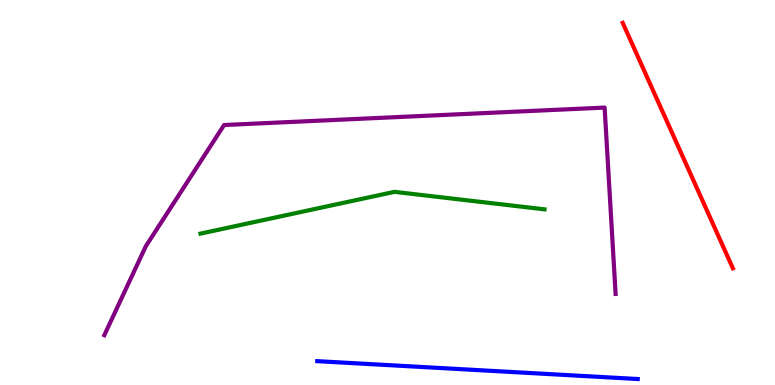[{'lines': ['blue', 'red'], 'intersections': []}, {'lines': ['green', 'red'], 'intersections': []}, {'lines': ['purple', 'red'], 'intersections': []}, {'lines': ['blue', 'green'], 'intersections': []}, {'lines': ['blue', 'purple'], 'intersections': []}, {'lines': ['green', 'purple'], 'intersections': []}]